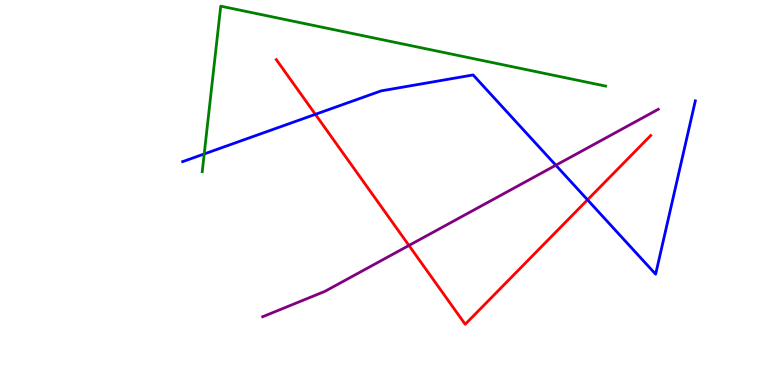[{'lines': ['blue', 'red'], 'intersections': [{'x': 4.07, 'y': 7.03}, {'x': 7.58, 'y': 4.81}]}, {'lines': ['green', 'red'], 'intersections': []}, {'lines': ['purple', 'red'], 'intersections': [{'x': 5.28, 'y': 3.62}]}, {'lines': ['blue', 'green'], 'intersections': [{'x': 2.64, 'y': 6.0}]}, {'lines': ['blue', 'purple'], 'intersections': [{'x': 7.17, 'y': 5.71}]}, {'lines': ['green', 'purple'], 'intersections': []}]